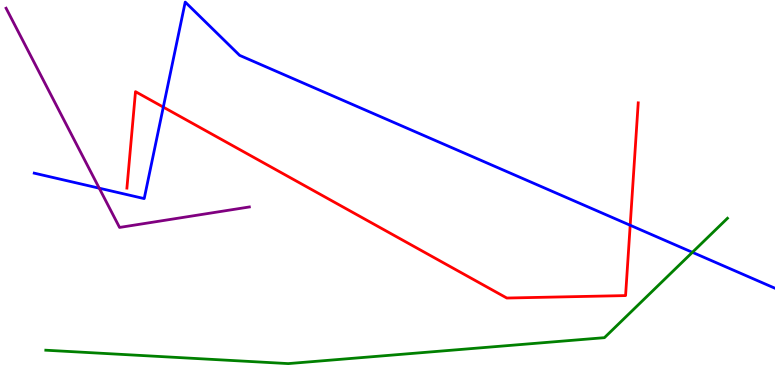[{'lines': ['blue', 'red'], 'intersections': [{'x': 2.11, 'y': 7.22}, {'x': 8.13, 'y': 4.15}]}, {'lines': ['green', 'red'], 'intersections': []}, {'lines': ['purple', 'red'], 'intersections': []}, {'lines': ['blue', 'green'], 'intersections': [{'x': 8.93, 'y': 3.45}]}, {'lines': ['blue', 'purple'], 'intersections': [{'x': 1.28, 'y': 5.11}]}, {'lines': ['green', 'purple'], 'intersections': []}]